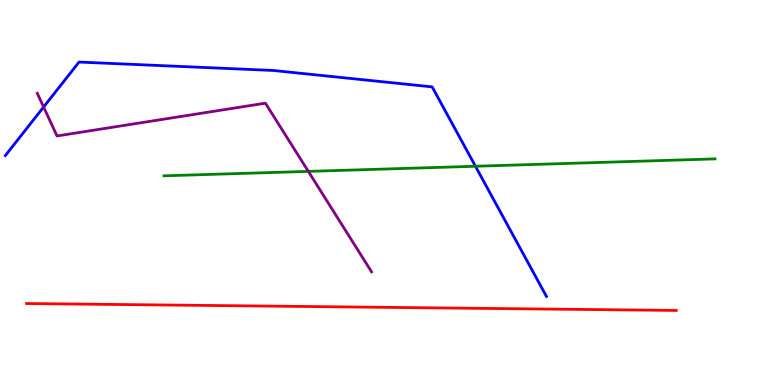[{'lines': ['blue', 'red'], 'intersections': []}, {'lines': ['green', 'red'], 'intersections': []}, {'lines': ['purple', 'red'], 'intersections': []}, {'lines': ['blue', 'green'], 'intersections': [{'x': 6.13, 'y': 5.68}]}, {'lines': ['blue', 'purple'], 'intersections': [{'x': 0.563, 'y': 7.22}]}, {'lines': ['green', 'purple'], 'intersections': [{'x': 3.98, 'y': 5.55}]}]